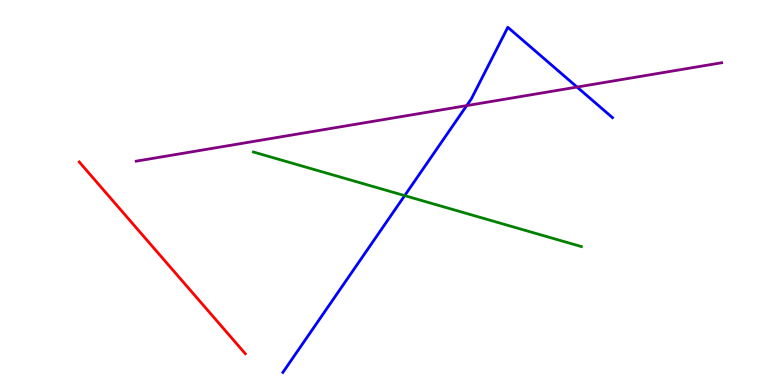[{'lines': ['blue', 'red'], 'intersections': []}, {'lines': ['green', 'red'], 'intersections': []}, {'lines': ['purple', 'red'], 'intersections': []}, {'lines': ['blue', 'green'], 'intersections': [{'x': 5.22, 'y': 4.92}]}, {'lines': ['blue', 'purple'], 'intersections': [{'x': 6.02, 'y': 7.26}, {'x': 7.45, 'y': 7.74}]}, {'lines': ['green', 'purple'], 'intersections': []}]